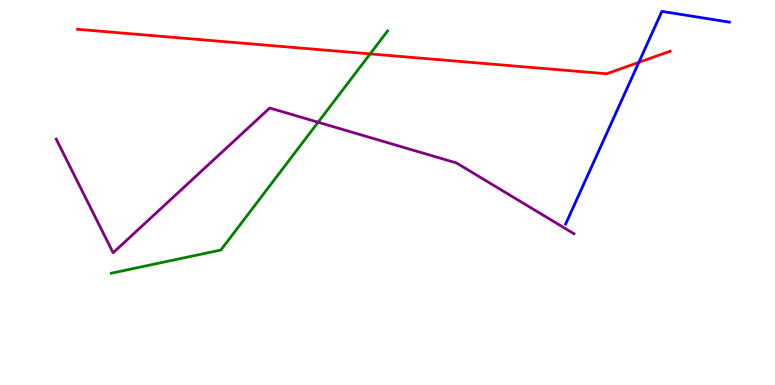[{'lines': ['blue', 'red'], 'intersections': [{'x': 8.24, 'y': 8.38}]}, {'lines': ['green', 'red'], 'intersections': [{'x': 4.78, 'y': 8.6}]}, {'lines': ['purple', 'red'], 'intersections': []}, {'lines': ['blue', 'green'], 'intersections': []}, {'lines': ['blue', 'purple'], 'intersections': []}, {'lines': ['green', 'purple'], 'intersections': [{'x': 4.1, 'y': 6.82}]}]